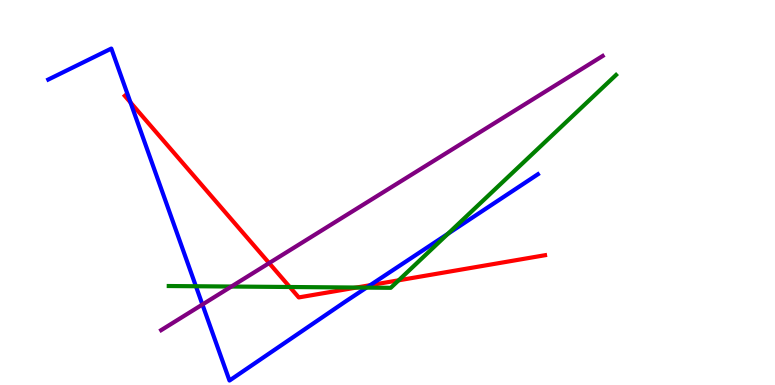[{'lines': ['blue', 'red'], 'intersections': [{'x': 1.68, 'y': 7.34}, {'x': 4.78, 'y': 2.59}]}, {'lines': ['green', 'red'], 'intersections': [{'x': 3.74, 'y': 2.55}, {'x': 4.6, 'y': 2.53}, {'x': 5.14, 'y': 2.72}]}, {'lines': ['purple', 'red'], 'intersections': [{'x': 3.47, 'y': 3.17}]}, {'lines': ['blue', 'green'], 'intersections': [{'x': 2.53, 'y': 2.57}, {'x': 4.73, 'y': 2.53}, {'x': 5.78, 'y': 3.93}]}, {'lines': ['blue', 'purple'], 'intersections': [{'x': 2.61, 'y': 2.09}]}, {'lines': ['green', 'purple'], 'intersections': [{'x': 2.99, 'y': 2.56}]}]